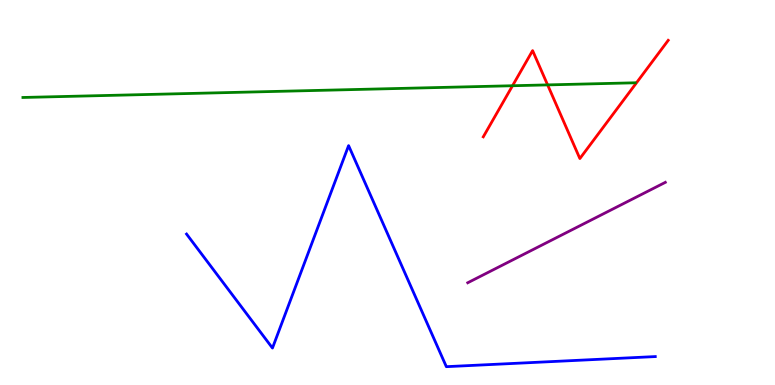[{'lines': ['blue', 'red'], 'intersections': []}, {'lines': ['green', 'red'], 'intersections': [{'x': 6.61, 'y': 7.77}, {'x': 7.07, 'y': 7.79}]}, {'lines': ['purple', 'red'], 'intersections': []}, {'lines': ['blue', 'green'], 'intersections': []}, {'lines': ['blue', 'purple'], 'intersections': []}, {'lines': ['green', 'purple'], 'intersections': []}]